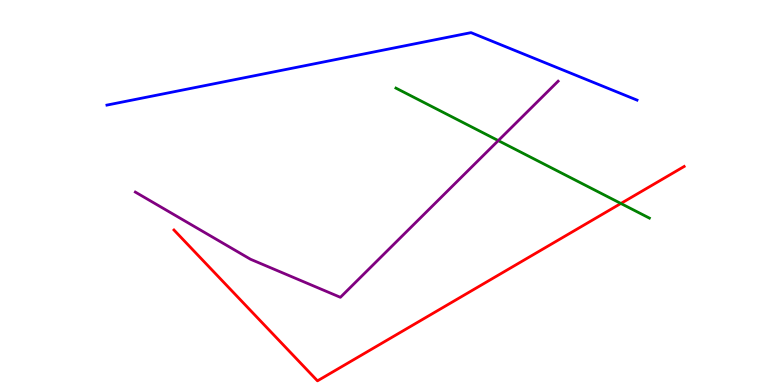[{'lines': ['blue', 'red'], 'intersections': []}, {'lines': ['green', 'red'], 'intersections': [{'x': 8.01, 'y': 4.72}]}, {'lines': ['purple', 'red'], 'intersections': []}, {'lines': ['blue', 'green'], 'intersections': []}, {'lines': ['blue', 'purple'], 'intersections': []}, {'lines': ['green', 'purple'], 'intersections': [{'x': 6.43, 'y': 6.35}]}]